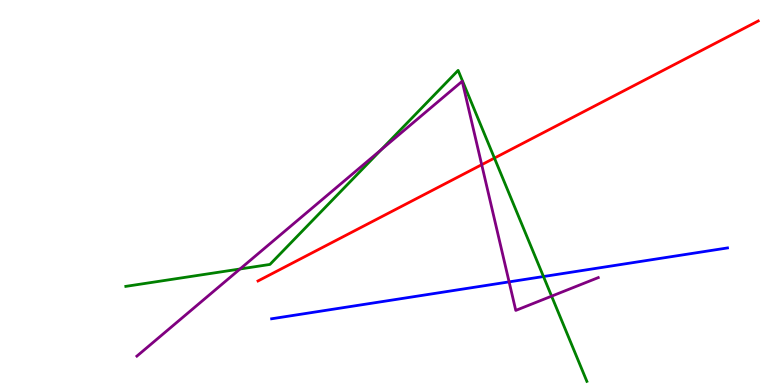[{'lines': ['blue', 'red'], 'intersections': []}, {'lines': ['green', 'red'], 'intersections': [{'x': 6.38, 'y': 5.89}]}, {'lines': ['purple', 'red'], 'intersections': [{'x': 6.22, 'y': 5.72}]}, {'lines': ['blue', 'green'], 'intersections': [{'x': 7.01, 'y': 2.82}]}, {'lines': ['blue', 'purple'], 'intersections': [{'x': 6.57, 'y': 2.68}]}, {'lines': ['green', 'purple'], 'intersections': [{'x': 3.1, 'y': 3.01}, {'x': 4.92, 'y': 6.11}, {'x': 7.12, 'y': 2.31}]}]